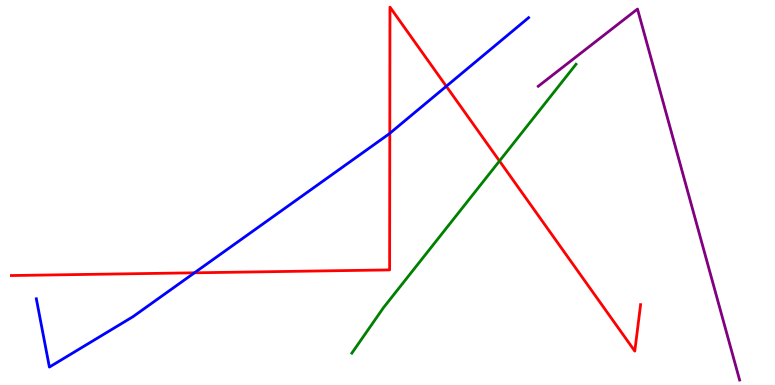[{'lines': ['blue', 'red'], 'intersections': [{'x': 2.51, 'y': 2.91}, {'x': 5.03, 'y': 6.54}, {'x': 5.76, 'y': 7.76}]}, {'lines': ['green', 'red'], 'intersections': [{'x': 6.44, 'y': 5.82}]}, {'lines': ['purple', 'red'], 'intersections': []}, {'lines': ['blue', 'green'], 'intersections': []}, {'lines': ['blue', 'purple'], 'intersections': []}, {'lines': ['green', 'purple'], 'intersections': []}]